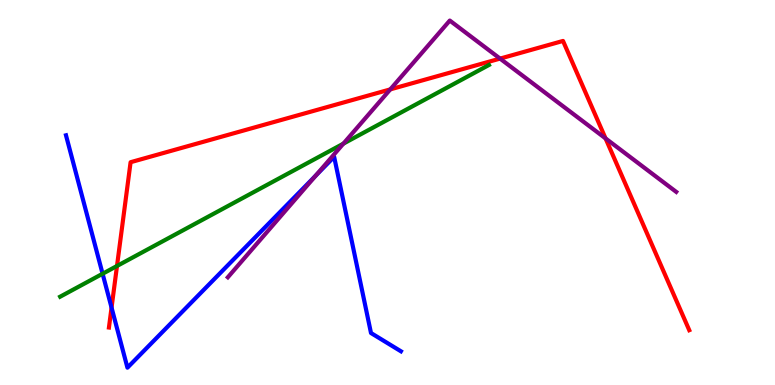[{'lines': ['blue', 'red'], 'intersections': [{'x': 1.44, 'y': 2.01}]}, {'lines': ['green', 'red'], 'intersections': [{'x': 1.51, 'y': 3.09}]}, {'lines': ['purple', 'red'], 'intersections': [{'x': 5.04, 'y': 7.68}, {'x': 6.45, 'y': 8.48}, {'x': 7.81, 'y': 6.4}]}, {'lines': ['blue', 'green'], 'intersections': [{'x': 1.32, 'y': 2.89}]}, {'lines': ['blue', 'purple'], 'intersections': [{'x': 4.07, 'y': 5.44}]}, {'lines': ['green', 'purple'], 'intersections': [{'x': 4.43, 'y': 6.27}]}]